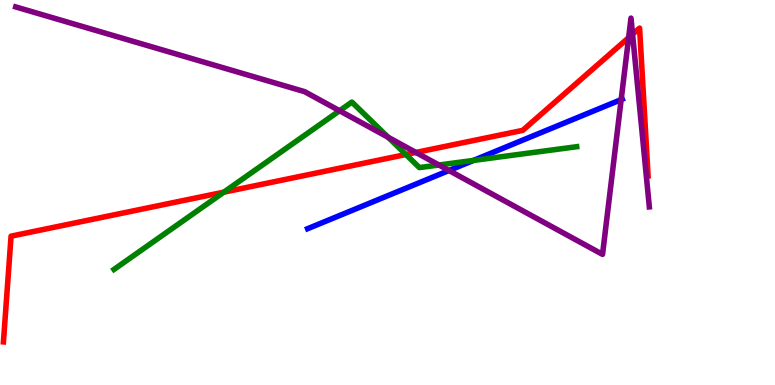[{'lines': ['blue', 'red'], 'intersections': []}, {'lines': ['green', 'red'], 'intersections': [{'x': 2.89, 'y': 5.01}, {'x': 5.24, 'y': 5.99}]}, {'lines': ['purple', 'red'], 'intersections': [{'x': 5.37, 'y': 6.04}, {'x': 8.11, 'y': 9.02}, {'x': 8.16, 'y': 9.11}]}, {'lines': ['blue', 'green'], 'intersections': [{'x': 6.11, 'y': 5.83}]}, {'lines': ['blue', 'purple'], 'intersections': [{'x': 5.79, 'y': 5.57}, {'x': 8.02, 'y': 7.41}]}, {'lines': ['green', 'purple'], 'intersections': [{'x': 4.38, 'y': 7.12}, {'x': 5.01, 'y': 6.43}, {'x': 5.66, 'y': 5.71}]}]